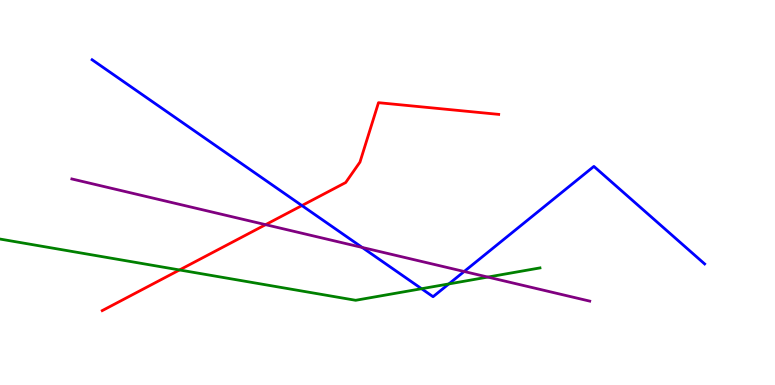[{'lines': ['blue', 'red'], 'intersections': [{'x': 3.9, 'y': 4.66}]}, {'lines': ['green', 'red'], 'intersections': [{'x': 2.32, 'y': 2.99}]}, {'lines': ['purple', 'red'], 'intersections': [{'x': 3.43, 'y': 4.16}]}, {'lines': ['blue', 'green'], 'intersections': [{'x': 5.44, 'y': 2.5}, {'x': 5.79, 'y': 2.63}]}, {'lines': ['blue', 'purple'], 'intersections': [{'x': 4.67, 'y': 3.57}, {'x': 5.99, 'y': 2.95}]}, {'lines': ['green', 'purple'], 'intersections': [{'x': 6.29, 'y': 2.8}]}]